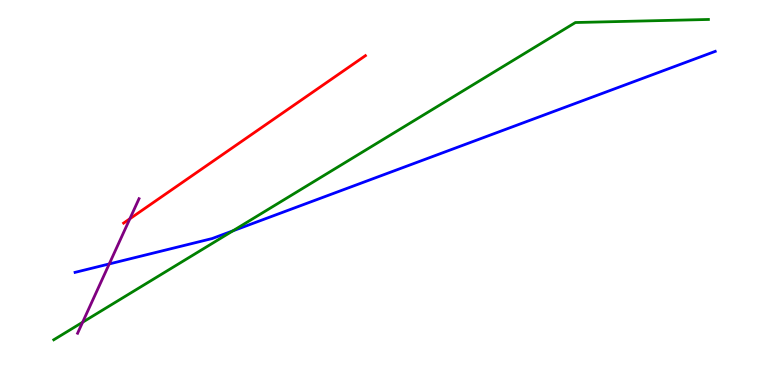[{'lines': ['blue', 'red'], 'intersections': []}, {'lines': ['green', 'red'], 'intersections': []}, {'lines': ['purple', 'red'], 'intersections': [{'x': 1.68, 'y': 4.32}]}, {'lines': ['blue', 'green'], 'intersections': [{'x': 3.0, 'y': 4.0}]}, {'lines': ['blue', 'purple'], 'intersections': [{'x': 1.41, 'y': 3.14}]}, {'lines': ['green', 'purple'], 'intersections': [{'x': 1.07, 'y': 1.63}]}]